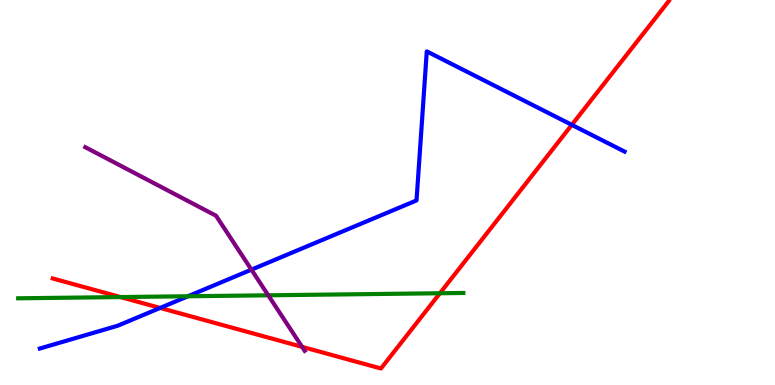[{'lines': ['blue', 'red'], 'intersections': [{'x': 2.07, 'y': 2.0}, {'x': 7.38, 'y': 6.76}]}, {'lines': ['green', 'red'], 'intersections': [{'x': 1.56, 'y': 2.28}, {'x': 5.68, 'y': 2.38}]}, {'lines': ['purple', 'red'], 'intersections': [{'x': 3.9, 'y': 0.991}]}, {'lines': ['blue', 'green'], 'intersections': [{'x': 2.43, 'y': 2.3}]}, {'lines': ['blue', 'purple'], 'intersections': [{'x': 3.24, 'y': 3.0}]}, {'lines': ['green', 'purple'], 'intersections': [{'x': 3.46, 'y': 2.33}]}]